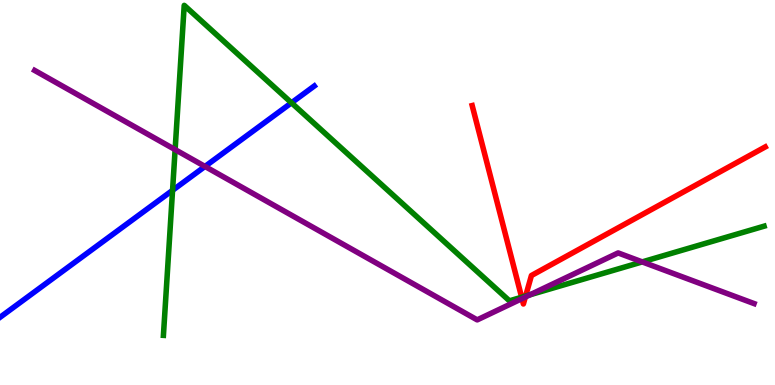[{'lines': ['blue', 'red'], 'intersections': []}, {'lines': ['green', 'red'], 'intersections': [{'x': 6.73, 'y': 2.28}, {'x': 6.78, 'y': 2.31}]}, {'lines': ['purple', 'red'], 'intersections': [{'x': 6.74, 'y': 2.24}, {'x': 6.78, 'y': 2.29}]}, {'lines': ['blue', 'green'], 'intersections': [{'x': 2.23, 'y': 5.06}, {'x': 3.76, 'y': 7.33}]}, {'lines': ['blue', 'purple'], 'intersections': [{'x': 2.65, 'y': 5.68}]}, {'lines': ['green', 'purple'], 'intersections': [{'x': 2.26, 'y': 6.11}, {'x': 6.84, 'y': 2.34}, {'x': 8.29, 'y': 3.2}]}]